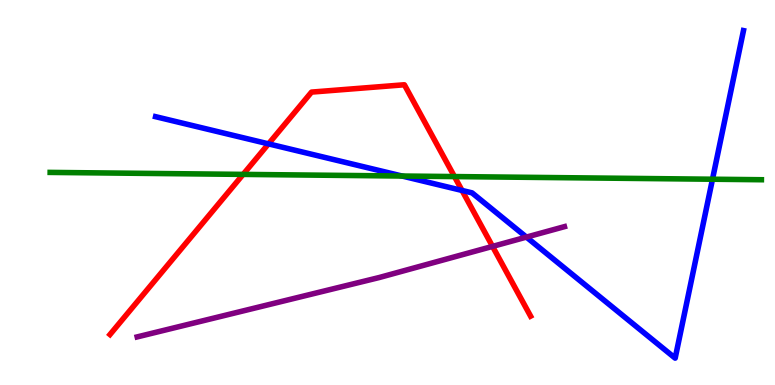[{'lines': ['blue', 'red'], 'intersections': [{'x': 3.46, 'y': 6.26}, {'x': 5.96, 'y': 5.05}]}, {'lines': ['green', 'red'], 'intersections': [{'x': 3.14, 'y': 5.47}, {'x': 5.86, 'y': 5.41}]}, {'lines': ['purple', 'red'], 'intersections': [{'x': 6.36, 'y': 3.6}]}, {'lines': ['blue', 'green'], 'intersections': [{'x': 5.19, 'y': 5.43}, {'x': 9.19, 'y': 5.34}]}, {'lines': ['blue', 'purple'], 'intersections': [{'x': 6.79, 'y': 3.84}]}, {'lines': ['green', 'purple'], 'intersections': []}]